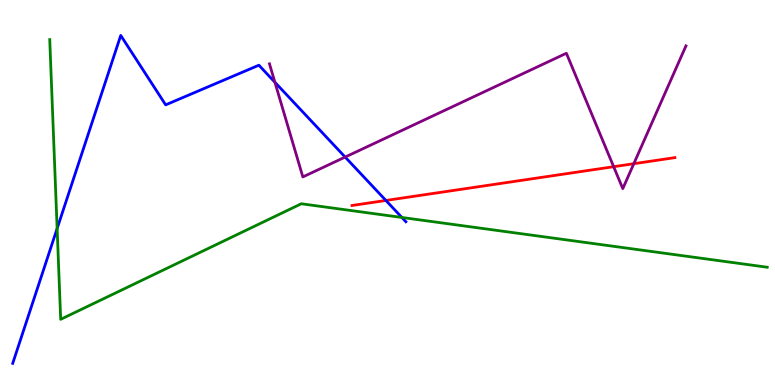[{'lines': ['blue', 'red'], 'intersections': [{'x': 4.98, 'y': 4.79}]}, {'lines': ['green', 'red'], 'intersections': []}, {'lines': ['purple', 'red'], 'intersections': [{'x': 7.92, 'y': 5.67}, {'x': 8.18, 'y': 5.75}]}, {'lines': ['blue', 'green'], 'intersections': [{'x': 0.737, 'y': 4.06}, {'x': 5.19, 'y': 4.35}]}, {'lines': ['blue', 'purple'], 'intersections': [{'x': 3.55, 'y': 7.86}, {'x': 4.45, 'y': 5.92}]}, {'lines': ['green', 'purple'], 'intersections': []}]